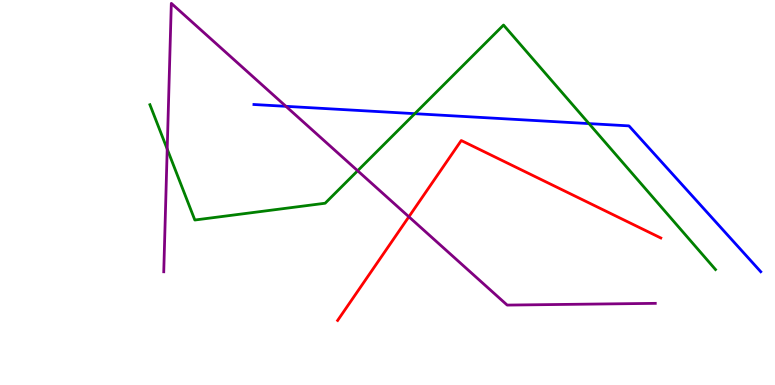[{'lines': ['blue', 'red'], 'intersections': []}, {'lines': ['green', 'red'], 'intersections': []}, {'lines': ['purple', 'red'], 'intersections': [{'x': 5.28, 'y': 4.37}]}, {'lines': ['blue', 'green'], 'intersections': [{'x': 5.35, 'y': 7.05}, {'x': 7.6, 'y': 6.79}]}, {'lines': ['blue', 'purple'], 'intersections': [{'x': 3.69, 'y': 7.24}]}, {'lines': ['green', 'purple'], 'intersections': [{'x': 2.16, 'y': 6.13}, {'x': 4.61, 'y': 5.56}]}]